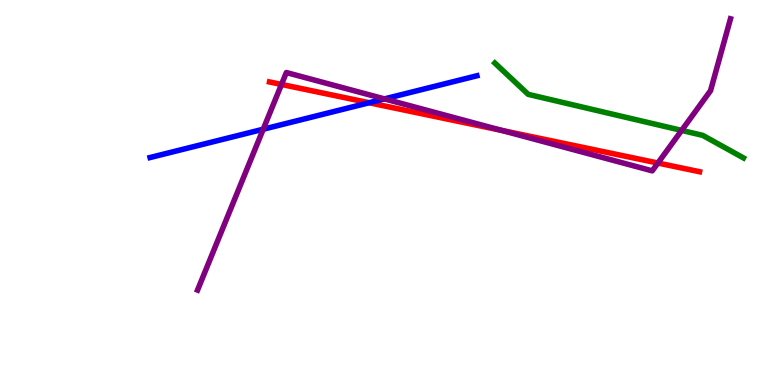[{'lines': ['blue', 'red'], 'intersections': [{'x': 4.76, 'y': 7.33}]}, {'lines': ['green', 'red'], 'intersections': []}, {'lines': ['purple', 'red'], 'intersections': [{'x': 3.63, 'y': 7.81}, {'x': 6.48, 'y': 6.61}, {'x': 8.49, 'y': 5.77}]}, {'lines': ['blue', 'green'], 'intersections': []}, {'lines': ['blue', 'purple'], 'intersections': [{'x': 3.4, 'y': 6.64}, {'x': 4.96, 'y': 7.43}]}, {'lines': ['green', 'purple'], 'intersections': [{'x': 8.8, 'y': 6.61}]}]